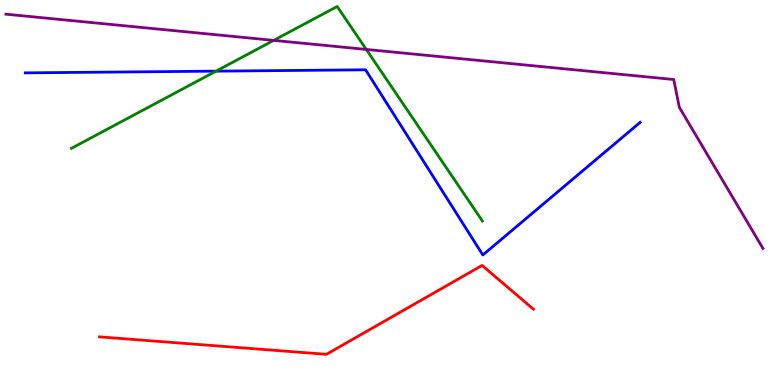[{'lines': ['blue', 'red'], 'intersections': []}, {'lines': ['green', 'red'], 'intersections': []}, {'lines': ['purple', 'red'], 'intersections': []}, {'lines': ['blue', 'green'], 'intersections': [{'x': 2.79, 'y': 8.15}]}, {'lines': ['blue', 'purple'], 'intersections': []}, {'lines': ['green', 'purple'], 'intersections': [{'x': 3.53, 'y': 8.95}, {'x': 4.73, 'y': 8.72}]}]